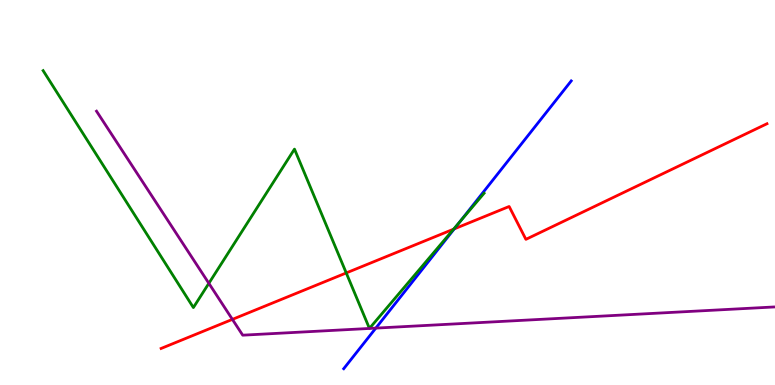[{'lines': ['blue', 'red'], 'intersections': [{'x': 5.86, 'y': 4.05}]}, {'lines': ['green', 'red'], 'intersections': [{'x': 4.47, 'y': 2.91}, {'x': 5.85, 'y': 4.05}]}, {'lines': ['purple', 'red'], 'intersections': [{'x': 3.0, 'y': 1.7}]}, {'lines': ['blue', 'green'], 'intersections': [{'x': 5.93, 'y': 4.24}]}, {'lines': ['blue', 'purple'], 'intersections': [{'x': 4.85, 'y': 1.48}]}, {'lines': ['green', 'purple'], 'intersections': [{'x': 2.69, 'y': 2.64}]}]